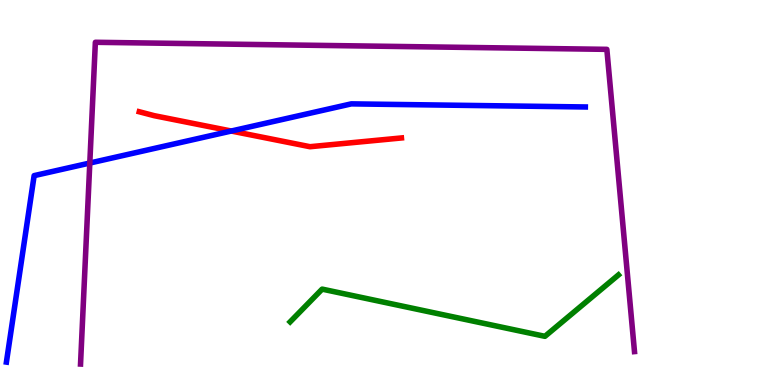[{'lines': ['blue', 'red'], 'intersections': [{'x': 2.98, 'y': 6.6}]}, {'lines': ['green', 'red'], 'intersections': []}, {'lines': ['purple', 'red'], 'intersections': []}, {'lines': ['blue', 'green'], 'intersections': []}, {'lines': ['blue', 'purple'], 'intersections': [{'x': 1.16, 'y': 5.77}]}, {'lines': ['green', 'purple'], 'intersections': []}]